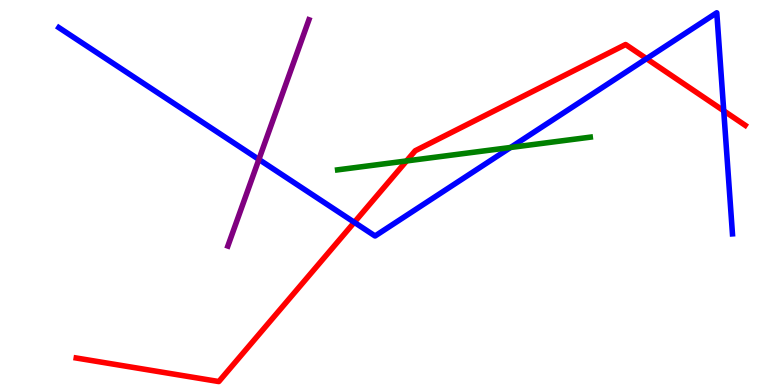[{'lines': ['blue', 'red'], 'intersections': [{'x': 4.57, 'y': 4.23}, {'x': 8.34, 'y': 8.48}, {'x': 9.34, 'y': 7.12}]}, {'lines': ['green', 'red'], 'intersections': [{'x': 5.25, 'y': 5.82}]}, {'lines': ['purple', 'red'], 'intersections': []}, {'lines': ['blue', 'green'], 'intersections': [{'x': 6.59, 'y': 6.17}]}, {'lines': ['blue', 'purple'], 'intersections': [{'x': 3.34, 'y': 5.86}]}, {'lines': ['green', 'purple'], 'intersections': []}]